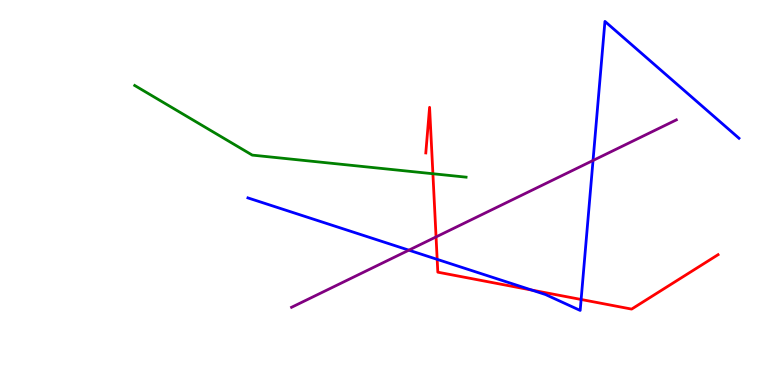[{'lines': ['blue', 'red'], 'intersections': [{'x': 5.64, 'y': 3.26}, {'x': 6.86, 'y': 2.47}, {'x': 7.5, 'y': 2.22}]}, {'lines': ['green', 'red'], 'intersections': [{'x': 5.59, 'y': 5.49}]}, {'lines': ['purple', 'red'], 'intersections': [{'x': 5.63, 'y': 3.85}]}, {'lines': ['blue', 'green'], 'intersections': []}, {'lines': ['blue', 'purple'], 'intersections': [{'x': 5.28, 'y': 3.5}, {'x': 7.65, 'y': 5.83}]}, {'lines': ['green', 'purple'], 'intersections': []}]